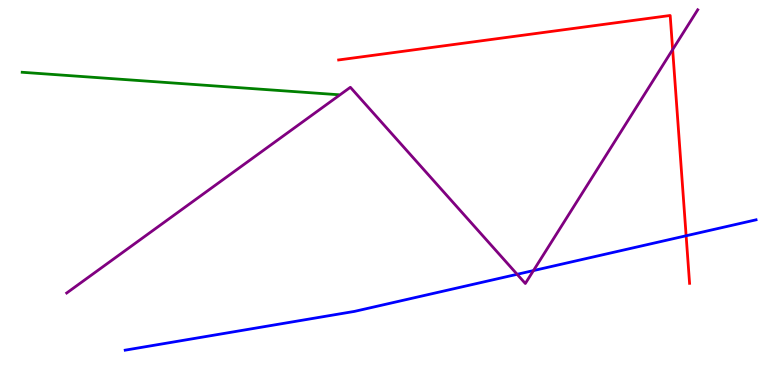[{'lines': ['blue', 'red'], 'intersections': [{'x': 8.85, 'y': 3.88}]}, {'lines': ['green', 'red'], 'intersections': []}, {'lines': ['purple', 'red'], 'intersections': [{'x': 8.68, 'y': 8.71}]}, {'lines': ['blue', 'green'], 'intersections': []}, {'lines': ['blue', 'purple'], 'intersections': [{'x': 6.67, 'y': 2.88}, {'x': 6.88, 'y': 2.97}]}, {'lines': ['green', 'purple'], 'intersections': []}]